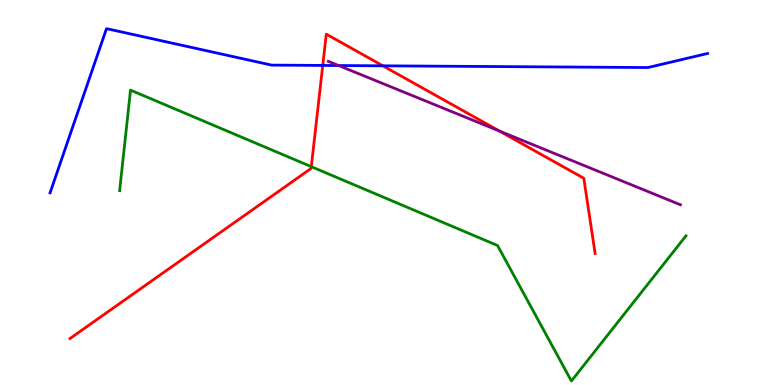[{'lines': ['blue', 'red'], 'intersections': [{'x': 4.16, 'y': 8.3}, {'x': 4.94, 'y': 8.29}]}, {'lines': ['green', 'red'], 'intersections': [{'x': 4.02, 'y': 5.67}]}, {'lines': ['purple', 'red'], 'intersections': [{'x': 6.44, 'y': 6.6}]}, {'lines': ['blue', 'green'], 'intersections': []}, {'lines': ['blue', 'purple'], 'intersections': [{'x': 4.37, 'y': 8.3}]}, {'lines': ['green', 'purple'], 'intersections': []}]